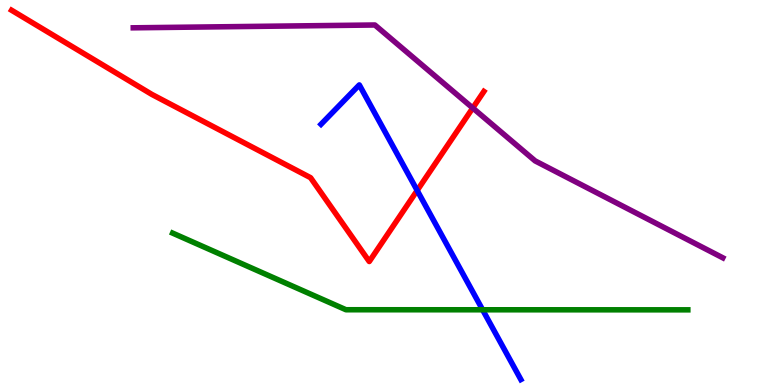[{'lines': ['blue', 'red'], 'intersections': [{'x': 5.38, 'y': 5.05}]}, {'lines': ['green', 'red'], 'intersections': []}, {'lines': ['purple', 'red'], 'intersections': [{'x': 6.1, 'y': 7.2}]}, {'lines': ['blue', 'green'], 'intersections': [{'x': 6.23, 'y': 1.95}]}, {'lines': ['blue', 'purple'], 'intersections': []}, {'lines': ['green', 'purple'], 'intersections': []}]